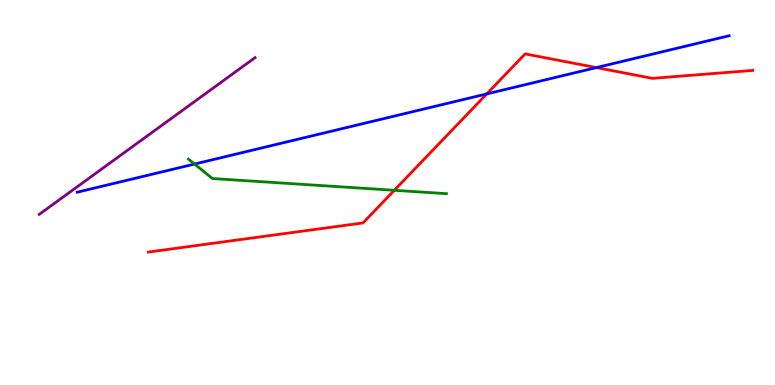[{'lines': ['blue', 'red'], 'intersections': [{'x': 6.28, 'y': 7.56}, {'x': 7.7, 'y': 8.24}]}, {'lines': ['green', 'red'], 'intersections': [{'x': 5.09, 'y': 5.06}]}, {'lines': ['purple', 'red'], 'intersections': []}, {'lines': ['blue', 'green'], 'intersections': [{'x': 2.51, 'y': 5.74}]}, {'lines': ['blue', 'purple'], 'intersections': []}, {'lines': ['green', 'purple'], 'intersections': []}]